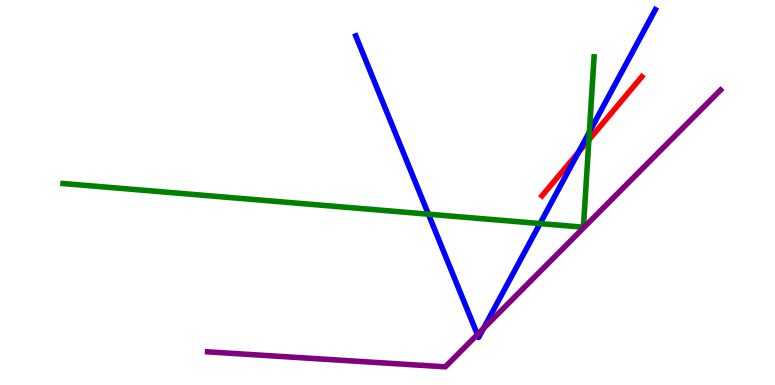[{'lines': ['blue', 'red'], 'intersections': [{'x': 7.46, 'y': 6.04}]}, {'lines': ['green', 'red'], 'intersections': [{'x': 7.6, 'y': 6.37}]}, {'lines': ['purple', 'red'], 'intersections': []}, {'lines': ['blue', 'green'], 'intersections': [{'x': 5.53, 'y': 4.44}, {'x': 6.97, 'y': 4.19}, {'x': 7.6, 'y': 6.57}]}, {'lines': ['blue', 'purple'], 'intersections': [{'x': 6.16, 'y': 1.31}, {'x': 6.24, 'y': 1.47}]}, {'lines': ['green', 'purple'], 'intersections': []}]